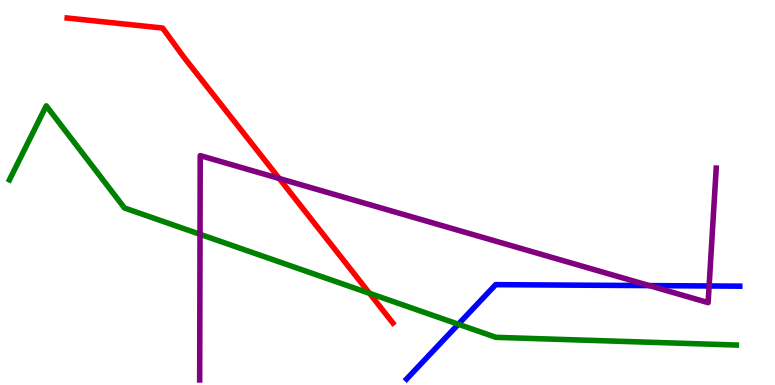[{'lines': ['blue', 'red'], 'intersections': []}, {'lines': ['green', 'red'], 'intersections': [{'x': 4.77, 'y': 2.38}]}, {'lines': ['purple', 'red'], 'intersections': [{'x': 3.6, 'y': 5.36}]}, {'lines': ['blue', 'green'], 'intersections': [{'x': 5.91, 'y': 1.58}]}, {'lines': ['blue', 'purple'], 'intersections': [{'x': 8.38, 'y': 2.58}, {'x': 9.15, 'y': 2.57}]}, {'lines': ['green', 'purple'], 'intersections': [{'x': 2.58, 'y': 3.91}]}]